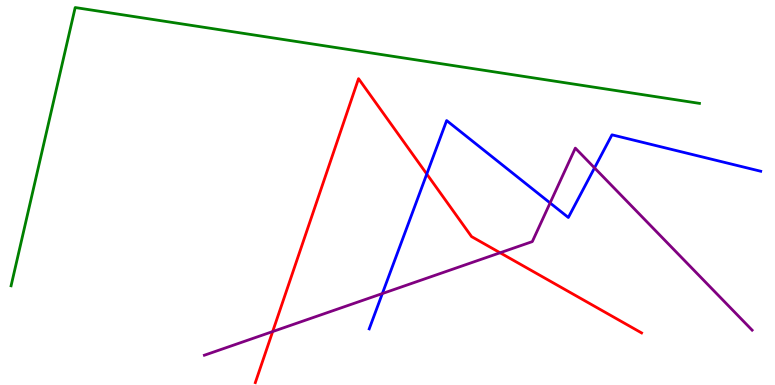[{'lines': ['blue', 'red'], 'intersections': [{'x': 5.51, 'y': 5.48}]}, {'lines': ['green', 'red'], 'intersections': []}, {'lines': ['purple', 'red'], 'intersections': [{'x': 3.52, 'y': 1.39}, {'x': 6.45, 'y': 3.43}]}, {'lines': ['blue', 'green'], 'intersections': []}, {'lines': ['blue', 'purple'], 'intersections': [{'x': 4.93, 'y': 2.37}, {'x': 7.1, 'y': 4.73}, {'x': 7.67, 'y': 5.64}]}, {'lines': ['green', 'purple'], 'intersections': []}]